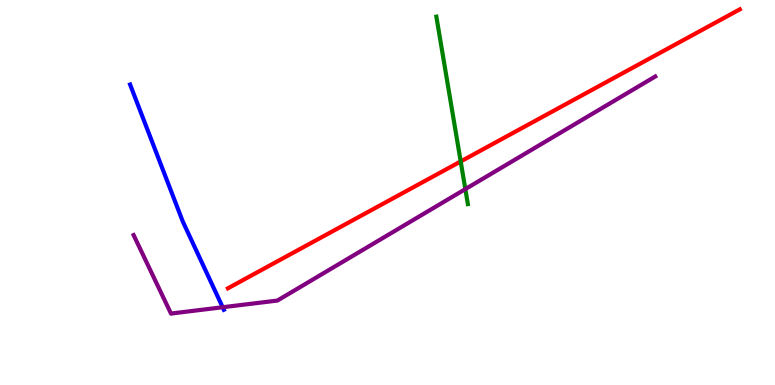[{'lines': ['blue', 'red'], 'intersections': []}, {'lines': ['green', 'red'], 'intersections': [{'x': 5.94, 'y': 5.81}]}, {'lines': ['purple', 'red'], 'intersections': []}, {'lines': ['blue', 'green'], 'intersections': []}, {'lines': ['blue', 'purple'], 'intersections': [{'x': 2.87, 'y': 2.02}]}, {'lines': ['green', 'purple'], 'intersections': [{'x': 6.0, 'y': 5.09}]}]